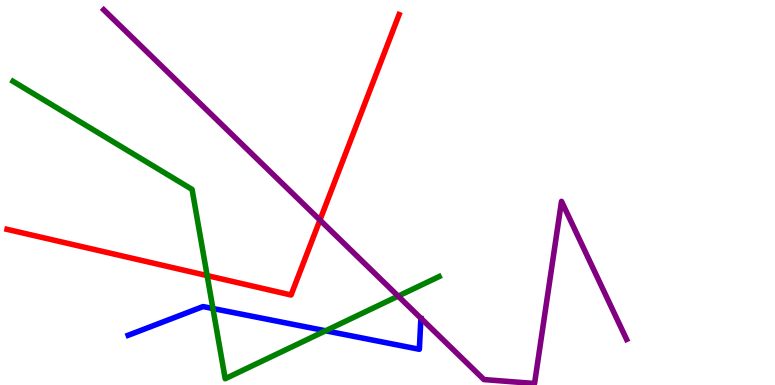[{'lines': ['blue', 'red'], 'intersections': []}, {'lines': ['green', 'red'], 'intersections': [{'x': 2.67, 'y': 2.84}]}, {'lines': ['purple', 'red'], 'intersections': [{'x': 4.13, 'y': 4.28}]}, {'lines': ['blue', 'green'], 'intersections': [{'x': 2.75, 'y': 1.99}, {'x': 4.2, 'y': 1.41}]}, {'lines': ['blue', 'purple'], 'intersections': []}, {'lines': ['green', 'purple'], 'intersections': [{'x': 5.14, 'y': 2.31}]}]